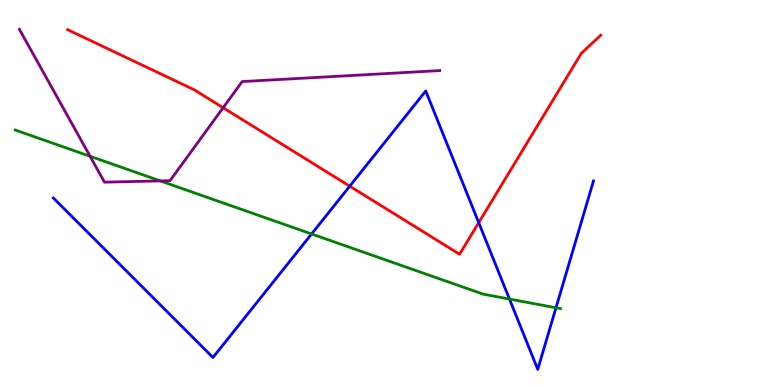[{'lines': ['blue', 'red'], 'intersections': [{'x': 4.51, 'y': 5.16}, {'x': 6.18, 'y': 4.22}]}, {'lines': ['green', 'red'], 'intersections': []}, {'lines': ['purple', 'red'], 'intersections': [{'x': 2.88, 'y': 7.2}]}, {'lines': ['blue', 'green'], 'intersections': [{'x': 4.02, 'y': 3.92}, {'x': 6.57, 'y': 2.23}, {'x': 7.17, 'y': 2.01}]}, {'lines': ['blue', 'purple'], 'intersections': []}, {'lines': ['green', 'purple'], 'intersections': [{'x': 1.16, 'y': 5.94}, {'x': 2.07, 'y': 5.3}]}]